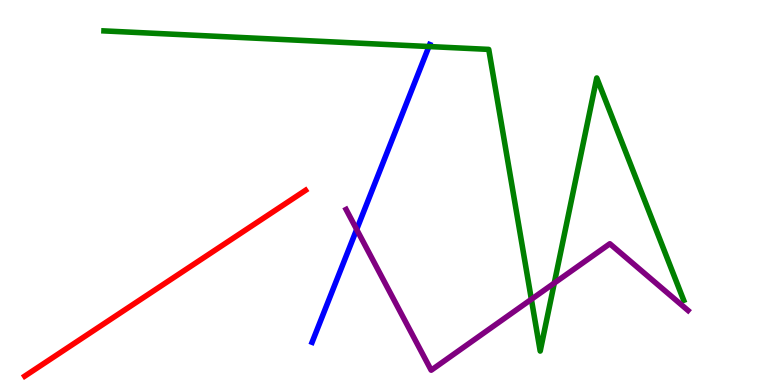[{'lines': ['blue', 'red'], 'intersections': []}, {'lines': ['green', 'red'], 'intersections': []}, {'lines': ['purple', 'red'], 'intersections': []}, {'lines': ['blue', 'green'], 'intersections': [{'x': 5.53, 'y': 8.79}]}, {'lines': ['blue', 'purple'], 'intersections': [{'x': 4.6, 'y': 4.04}]}, {'lines': ['green', 'purple'], 'intersections': [{'x': 6.86, 'y': 2.23}, {'x': 7.15, 'y': 2.65}]}]